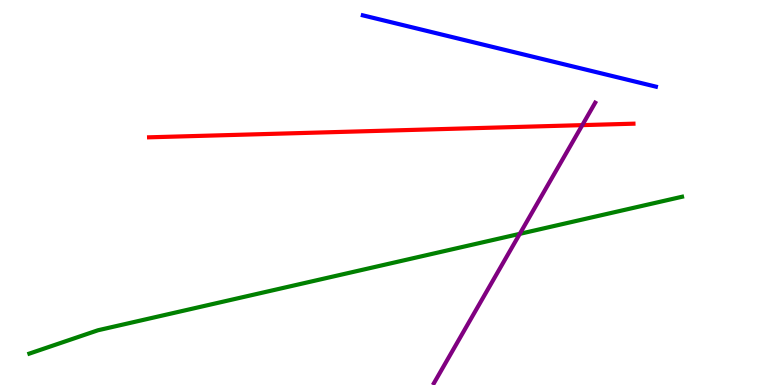[{'lines': ['blue', 'red'], 'intersections': []}, {'lines': ['green', 'red'], 'intersections': []}, {'lines': ['purple', 'red'], 'intersections': [{'x': 7.51, 'y': 6.75}]}, {'lines': ['blue', 'green'], 'intersections': []}, {'lines': ['blue', 'purple'], 'intersections': []}, {'lines': ['green', 'purple'], 'intersections': [{'x': 6.71, 'y': 3.93}]}]